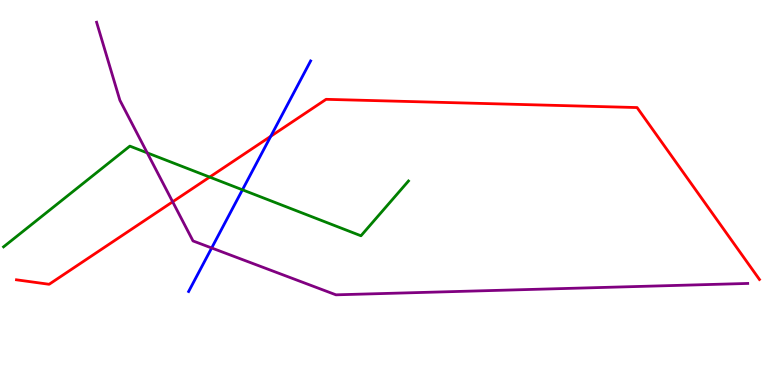[{'lines': ['blue', 'red'], 'intersections': [{'x': 3.49, 'y': 6.46}]}, {'lines': ['green', 'red'], 'intersections': [{'x': 2.71, 'y': 5.4}]}, {'lines': ['purple', 'red'], 'intersections': [{'x': 2.23, 'y': 4.76}]}, {'lines': ['blue', 'green'], 'intersections': [{'x': 3.13, 'y': 5.07}]}, {'lines': ['blue', 'purple'], 'intersections': [{'x': 2.73, 'y': 3.56}]}, {'lines': ['green', 'purple'], 'intersections': [{'x': 1.9, 'y': 6.03}]}]